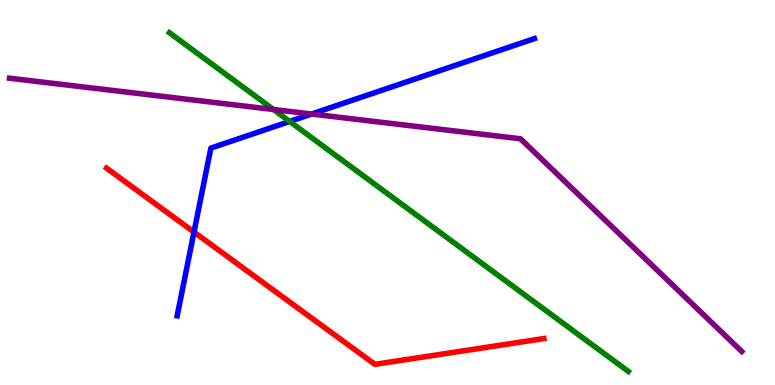[{'lines': ['blue', 'red'], 'intersections': [{'x': 2.5, 'y': 3.97}]}, {'lines': ['green', 'red'], 'intersections': []}, {'lines': ['purple', 'red'], 'intersections': []}, {'lines': ['blue', 'green'], 'intersections': [{'x': 3.74, 'y': 6.85}]}, {'lines': ['blue', 'purple'], 'intersections': [{'x': 4.02, 'y': 7.04}]}, {'lines': ['green', 'purple'], 'intersections': [{'x': 3.53, 'y': 7.16}]}]